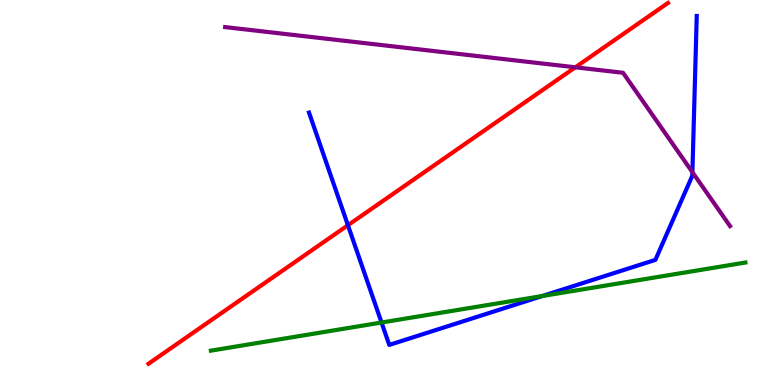[{'lines': ['blue', 'red'], 'intersections': [{'x': 4.49, 'y': 4.15}]}, {'lines': ['green', 'red'], 'intersections': []}, {'lines': ['purple', 'red'], 'intersections': [{'x': 7.42, 'y': 8.25}]}, {'lines': ['blue', 'green'], 'intersections': [{'x': 4.92, 'y': 1.62}, {'x': 7.0, 'y': 2.31}]}, {'lines': ['blue', 'purple'], 'intersections': [{'x': 8.93, 'y': 5.53}]}, {'lines': ['green', 'purple'], 'intersections': []}]